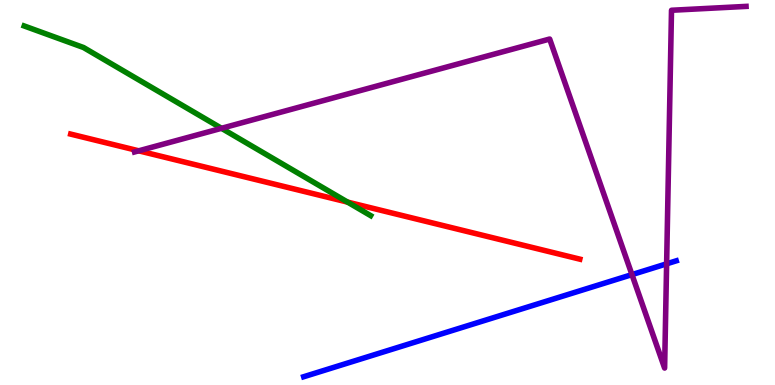[{'lines': ['blue', 'red'], 'intersections': []}, {'lines': ['green', 'red'], 'intersections': [{'x': 4.48, 'y': 4.75}]}, {'lines': ['purple', 'red'], 'intersections': [{'x': 1.79, 'y': 6.08}]}, {'lines': ['blue', 'green'], 'intersections': []}, {'lines': ['blue', 'purple'], 'intersections': [{'x': 8.15, 'y': 2.87}, {'x': 8.6, 'y': 3.15}]}, {'lines': ['green', 'purple'], 'intersections': [{'x': 2.86, 'y': 6.67}]}]